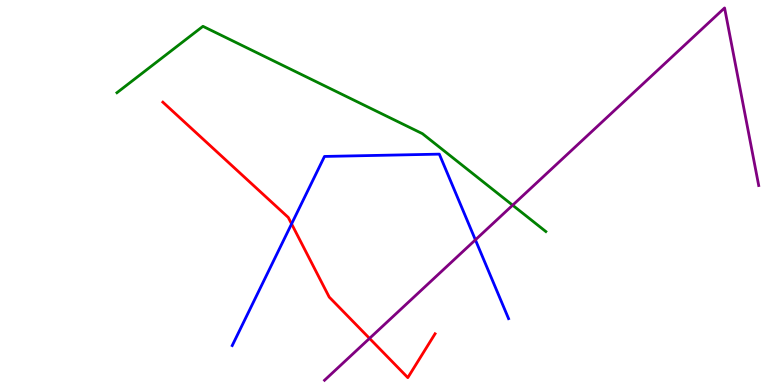[{'lines': ['blue', 'red'], 'intersections': [{'x': 3.76, 'y': 4.18}]}, {'lines': ['green', 'red'], 'intersections': []}, {'lines': ['purple', 'red'], 'intersections': [{'x': 4.77, 'y': 1.21}]}, {'lines': ['blue', 'green'], 'intersections': []}, {'lines': ['blue', 'purple'], 'intersections': [{'x': 6.13, 'y': 3.77}]}, {'lines': ['green', 'purple'], 'intersections': [{'x': 6.61, 'y': 4.67}]}]